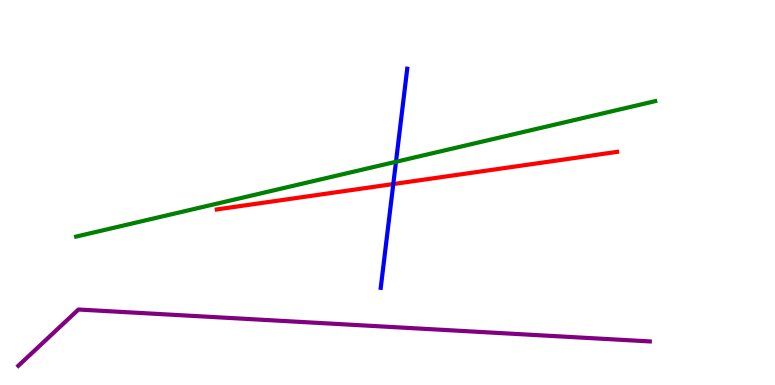[{'lines': ['blue', 'red'], 'intersections': [{'x': 5.07, 'y': 5.22}]}, {'lines': ['green', 'red'], 'intersections': []}, {'lines': ['purple', 'red'], 'intersections': []}, {'lines': ['blue', 'green'], 'intersections': [{'x': 5.11, 'y': 5.8}]}, {'lines': ['blue', 'purple'], 'intersections': []}, {'lines': ['green', 'purple'], 'intersections': []}]